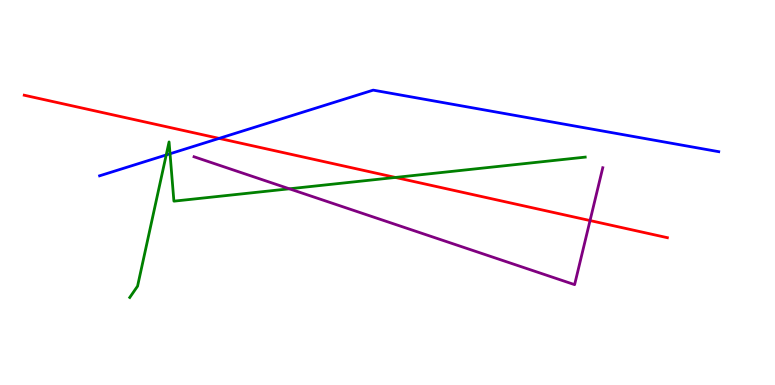[{'lines': ['blue', 'red'], 'intersections': [{'x': 2.83, 'y': 6.41}]}, {'lines': ['green', 'red'], 'intersections': [{'x': 5.1, 'y': 5.39}]}, {'lines': ['purple', 'red'], 'intersections': [{'x': 7.61, 'y': 4.27}]}, {'lines': ['blue', 'green'], 'intersections': [{'x': 2.14, 'y': 5.98}, {'x': 2.19, 'y': 6.01}]}, {'lines': ['blue', 'purple'], 'intersections': []}, {'lines': ['green', 'purple'], 'intersections': [{'x': 3.73, 'y': 5.1}]}]